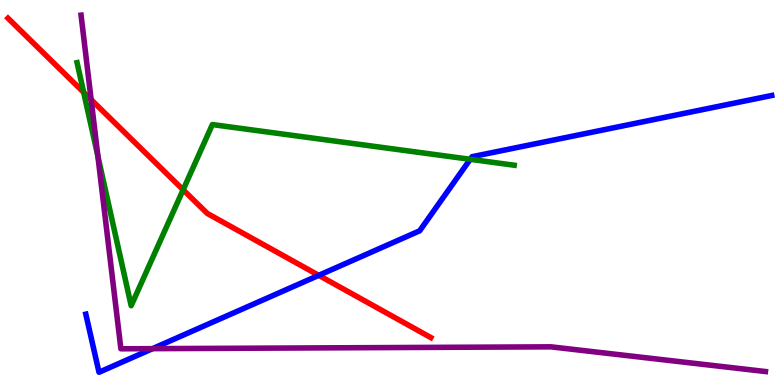[{'lines': ['blue', 'red'], 'intersections': [{'x': 4.11, 'y': 2.85}]}, {'lines': ['green', 'red'], 'intersections': [{'x': 1.08, 'y': 7.6}, {'x': 2.36, 'y': 5.07}]}, {'lines': ['purple', 'red'], 'intersections': [{'x': 1.18, 'y': 7.41}]}, {'lines': ['blue', 'green'], 'intersections': [{'x': 6.07, 'y': 5.86}]}, {'lines': ['blue', 'purple'], 'intersections': [{'x': 1.97, 'y': 0.944}]}, {'lines': ['green', 'purple'], 'intersections': [{'x': 1.26, 'y': 5.94}]}]